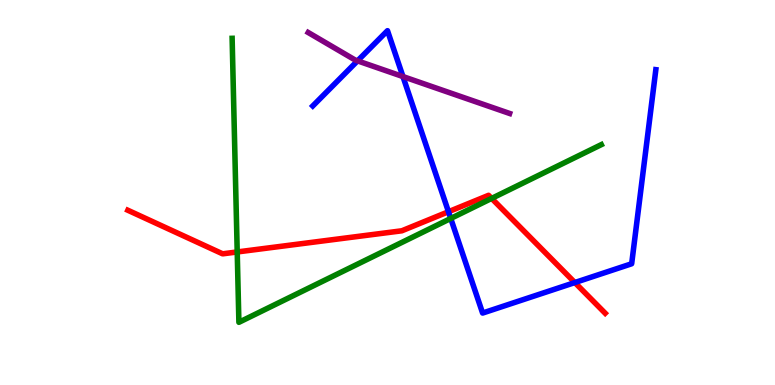[{'lines': ['blue', 'red'], 'intersections': [{'x': 5.79, 'y': 4.5}, {'x': 7.42, 'y': 2.66}]}, {'lines': ['green', 'red'], 'intersections': [{'x': 3.06, 'y': 3.46}, {'x': 6.34, 'y': 4.85}]}, {'lines': ['purple', 'red'], 'intersections': []}, {'lines': ['blue', 'green'], 'intersections': [{'x': 5.82, 'y': 4.33}]}, {'lines': ['blue', 'purple'], 'intersections': [{'x': 4.61, 'y': 8.42}, {'x': 5.2, 'y': 8.01}]}, {'lines': ['green', 'purple'], 'intersections': []}]